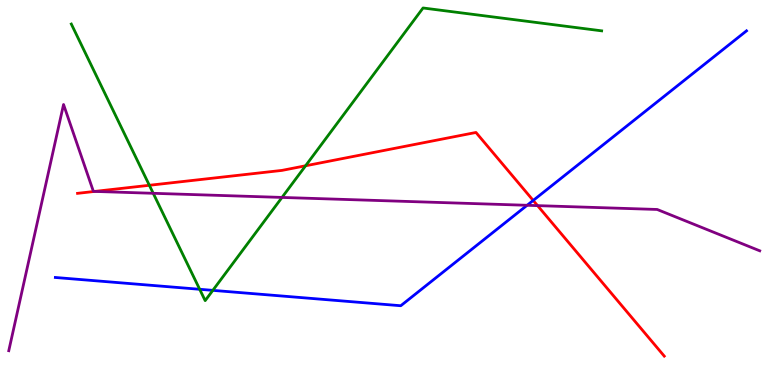[{'lines': ['blue', 'red'], 'intersections': [{'x': 6.88, 'y': 4.79}]}, {'lines': ['green', 'red'], 'intersections': [{'x': 1.93, 'y': 5.19}, {'x': 3.94, 'y': 5.69}]}, {'lines': ['purple', 'red'], 'intersections': [{'x': 1.22, 'y': 5.03}, {'x': 6.94, 'y': 4.66}]}, {'lines': ['blue', 'green'], 'intersections': [{'x': 2.58, 'y': 2.49}, {'x': 2.75, 'y': 2.46}]}, {'lines': ['blue', 'purple'], 'intersections': [{'x': 6.8, 'y': 4.67}]}, {'lines': ['green', 'purple'], 'intersections': [{'x': 1.98, 'y': 4.98}, {'x': 3.64, 'y': 4.87}]}]